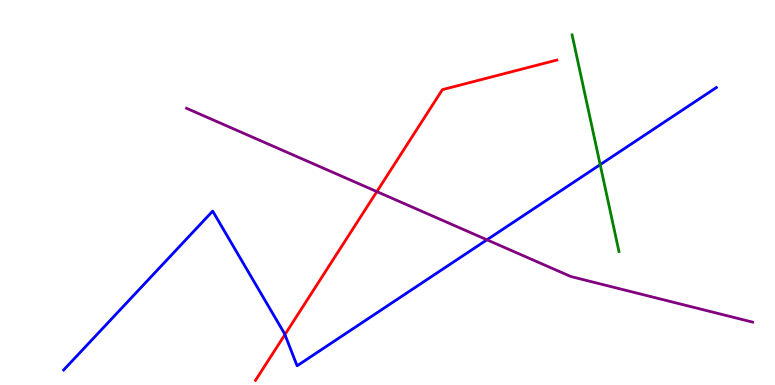[{'lines': ['blue', 'red'], 'intersections': [{'x': 3.68, 'y': 1.31}]}, {'lines': ['green', 'red'], 'intersections': []}, {'lines': ['purple', 'red'], 'intersections': [{'x': 4.86, 'y': 5.02}]}, {'lines': ['blue', 'green'], 'intersections': [{'x': 7.74, 'y': 5.72}]}, {'lines': ['blue', 'purple'], 'intersections': [{'x': 6.28, 'y': 3.77}]}, {'lines': ['green', 'purple'], 'intersections': []}]